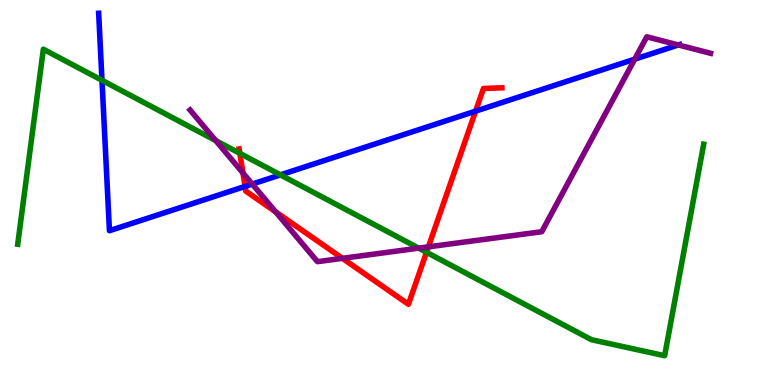[{'lines': ['blue', 'red'], 'intersections': [{'x': 3.16, 'y': 5.16}, {'x': 6.14, 'y': 7.11}]}, {'lines': ['green', 'red'], 'intersections': [{'x': 3.09, 'y': 6.02}, {'x': 5.5, 'y': 3.45}]}, {'lines': ['purple', 'red'], 'intersections': [{'x': 3.13, 'y': 5.51}, {'x': 3.56, 'y': 4.5}, {'x': 4.42, 'y': 3.29}, {'x': 5.53, 'y': 3.59}]}, {'lines': ['blue', 'green'], 'intersections': [{'x': 1.32, 'y': 7.91}, {'x': 3.62, 'y': 5.46}]}, {'lines': ['blue', 'purple'], 'intersections': [{'x': 3.26, 'y': 5.22}, {'x': 8.19, 'y': 8.46}, {'x': 8.75, 'y': 8.83}]}, {'lines': ['green', 'purple'], 'intersections': [{'x': 2.78, 'y': 6.35}, {'x': 5.4, 'y': 3.55}]}]